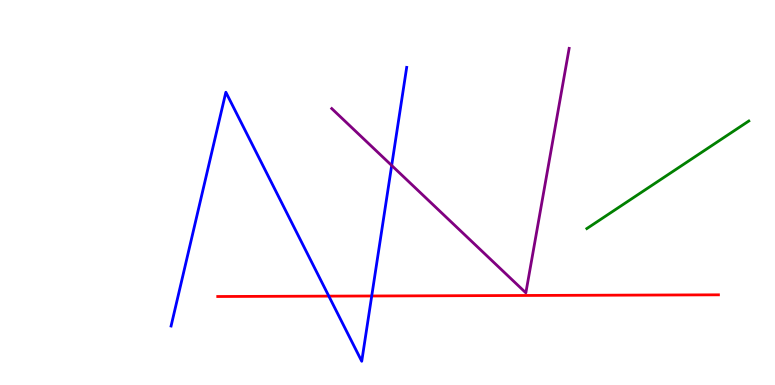[{'lines': ['blue', 'red'], 'intersections': [{'x': 4.24, 'y': 2.31}, {'x': 4.8, 'y': 2.31}]}, {'lines': ['green', 'red'], 'intersections': []}, {'lines': ['purple', 'red'], 'intersections': []}, {'lines': ['blue', 'green'], 'intersections': []}, {'lines': ['blue', 'purple'], 'intersections': [{'x': 5.05, 'y': 5.7}]}, {'lines': ['green', 'purple'], 'intersections': []}]